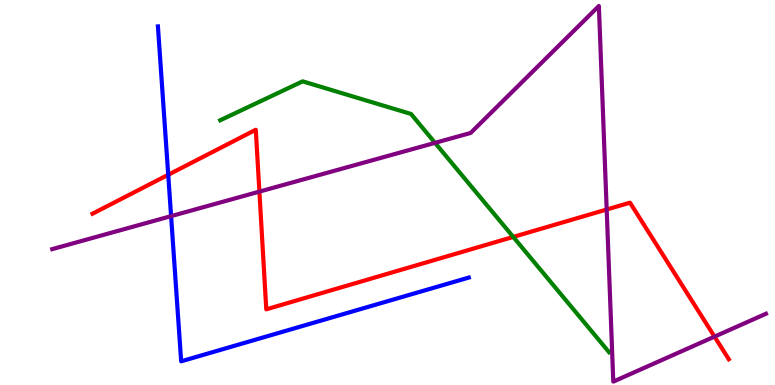[{'lines': ['blue', 'red'], 'intersections': [{'x': 2.17, 'y': 5.46}]}, {'lines': ['green', 'red'], 'intersections': [{'x': 6.62, 'y': 3.85}]}, {'lines': ['purple', 'red'], 'intersections': [{'x': 3.35, 'y': 5.02}, {'x': 7.83, 'y': 4.56}, {'x': 9.22, 'y': 1.26}]}, {'lines': ['blue', 'green'], 'intersections': []}, {'lines': ['blue', 'purple'], 'intersections': [{'x': 2.21, 'y': 4.39}]}, {'lines': ['green', 'purple'], 'intersections': [{'x': 5.61, 'y': 6.29}]}]